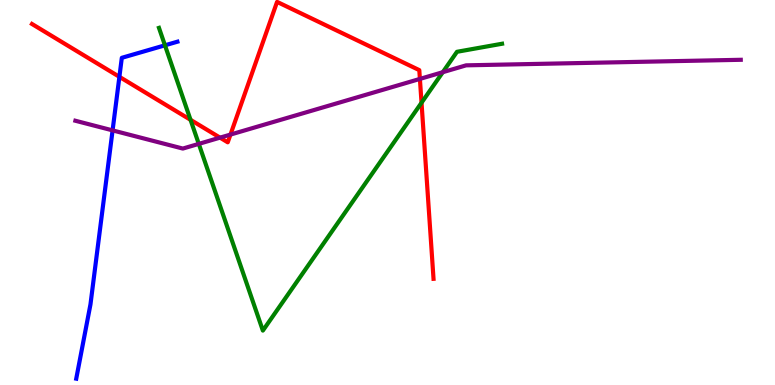[{'lines': ['blue', 'red'], 'intersections': [{'x': 1.54, 'y': 8.0}]}, {'lines': ['green', 'red'], 'intersections': [{'x': 2.46, 'y': 6.89}, {'x': 5.44, 'y': 7.33}]}, {'lines': ['purple', 'red'], 'intersections': [{'x': 2.84, 'y': 6.42}, {'x': 2.97, 'y': 6.5}, {'x': 5.42, 'y': 7.95}]}, {'lines': ['blue', 'green'], 'intersections': [{'x': 2.13, 'y': 8.82}]}, {'lines': ['blue', 'purple'], 'intersections': [{'x': 1.45, 'y': 6.61}]}, {'lines': ['green', 'purple'], 'intersections': [{'x': 2.57, 'y': 6.26}, {'x': 5.71, 'y': 8.12}]}]